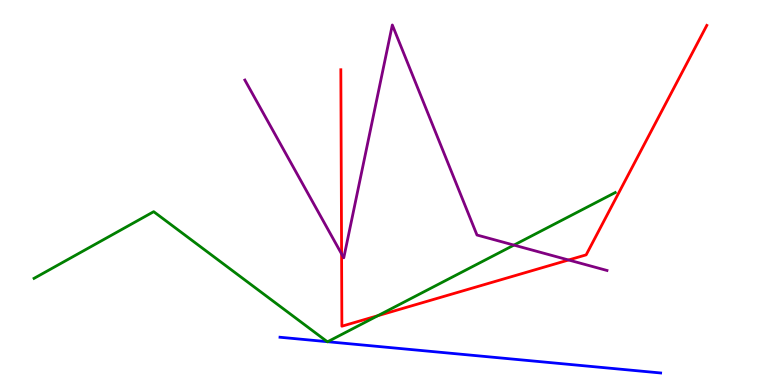[{'lines': ['blue', 'red'], 'intersections': []}, {'lines': ['green', 'red'], 'intersections': [{'x': 4.88, 'y': 1.8}]}, {'lines': ['purple', 'red'], 'intersections': [{'x': 4.41, 'y': 3.41}, {'x': 7.34, 'y': 3.25}]}, {'lines': ['blue', 'green'], 'intersections': [{'x': 4.22, 'y': 1.13}, {'x': 4.23, 'y': 1.12}]}, {'lines': ['blue', 'purple'], 'intersections': []}, {'lines': ['green', 'purple'], 'intersections': [{'x': 6.63, 'y': 3.63}]}]